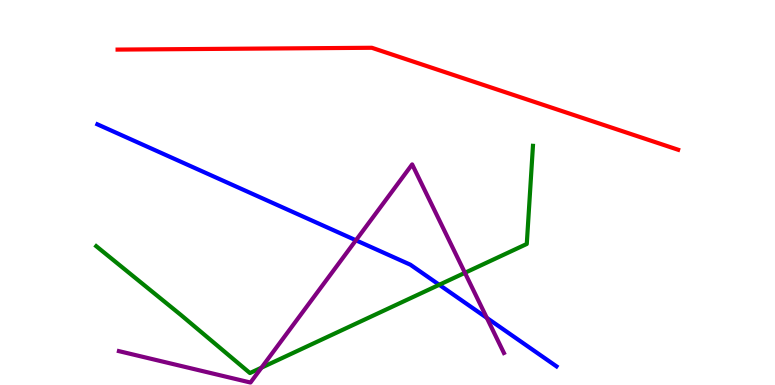[{'lines': ['blue', 'red'], 'intersections': []}, {'lines': ['green', 'red'], 'intersections': []}, {'lines': ['purple', 'red'], 'intersections': []}, {'lines': ['blue', 'green'], 'intersections': [{'x': 5.67, 'y': 2.6}]}, {'lines': ['blue', 'purple'], 'intersections': [{'x': 4.59, 'y': 3.76}, {'x': 6.28, 'y': 1.74}]}, {'lines': ['green', 'purple'], 'intersections': [{'x': 3.37, 'y': 0.45}, {'x': 6.0, 'y': 2.91}]}]